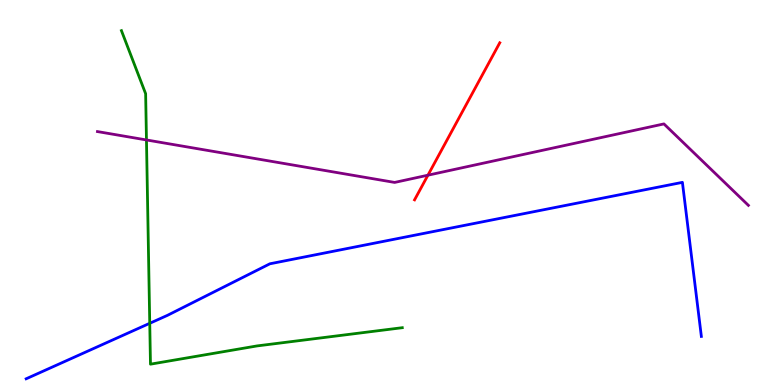[{'lines': ['blue', 'red'], 'intersections': []}, {'lines': ['green', 'red'], 'intersections': []}, {'lines': ['purple', 'red'], 'intersections': [{'x': 5.52, 'y': 5.45}]}, {'lines': ['blue', 'green'], 'intersections': [{'x': 1.93, 'y': 1.6}]}, {'lines': ['blue', 'purple'], 'intersections': []}, {'lines': ['green', 'purple'], 'intersections': [{'x': 1.89, 'y': 6.36}]}]